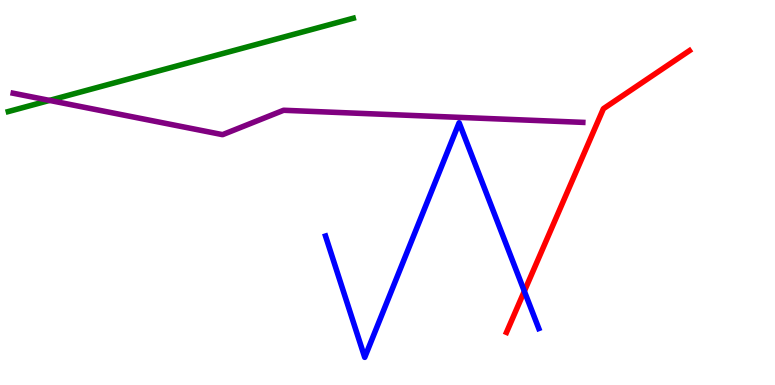[{'lines': ['blue', 'red'], 'intersections': [{'x': 6.77, 'y': 2.44}]}, {'lines': ['green', 'red'], 'intersections': []}, {'lines': ['purple', 'red'], 'intersections': []}, {'lines': ['blue', 'green'], 'intersections': []}, {'lines': ['blue', 'purple'], 'intersections': []}, {'lines': ['green', 'purple'], 'intersections': [{'x': 0.639, 'y': 7.39}]}]